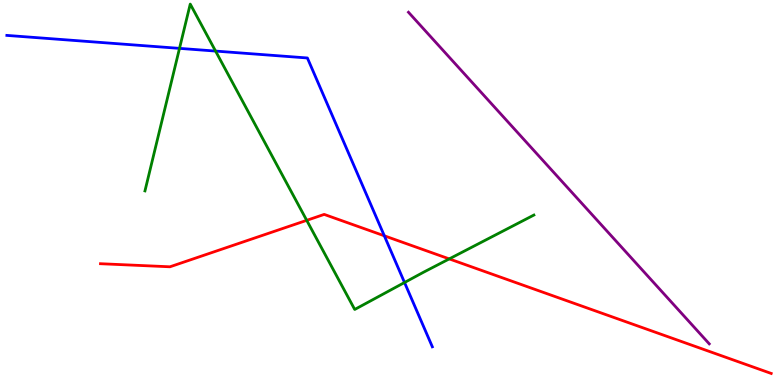[{'lines': ['blue', 'red'], 'intersections': [{'x': 4.96, 'y': 3.88}]}, {'lines': ['green', 'red'], 'intersections': [{'x': 3.96, 'y': 4.28}, {'x': 5.8, 'y': 3.28}]}, {'lines': ['purple', 'red'], 'intersections': []}, {'lines': ['blue', 'green'], 'intersections': [{'x': 2.32, 'y': 8.74}, {'x': 2.78, 'y': 8.67}, {'x': 5.22, 'y': 2.66}]}, {'lines': ['blue', 'purple'], 'intersections': []}, {'lines': ['green', 'purple'], 'intersections': []}]